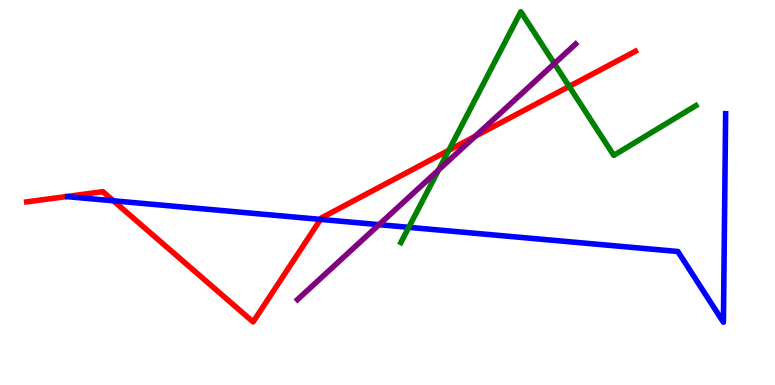[{'lines': ['blue', 'red'], 'intersections': [{'x': 1.46, 'y': 4.78}, {'x': 4.14, 'y': 4.3}]}, {'lines': ['green', 'red'], 'intersections': [{'x': 5.79, 'y': 6.1}, {'x': 7.34, 'y': 7.76}]}, {'lines': ['purple', 'red'], 'intersections': [{'x': 6.13, 'y': 6.46}]}, {'lines': ['blue', 'green'], 'intersections': [{'x': 5.27, 'y': 4.1}]}, {'lines': ['blue', 'purple'], 'intersections': [{'x': 4.89, 'y': 4.16}]}, {'lines': ['green', 'purple'], 'intersections': [{'x': 5.66, 'y': 5.59}, {'x': 7.15, 'y': 8.35}]}]